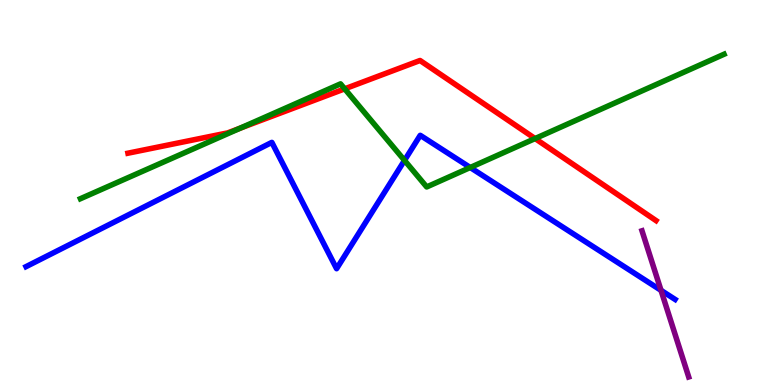[{'lines': ['blue', 'red'], 'intersections': []}, {'lines': ['green', 'red'], 'intersections': [{'x': 3.1, 'y': 6.67}, {'x': 4.45, 'y': 7.69}, {'x': 6.9, 'y': 6.4}]}, {'lines': ['purple', 'red'], 'intersections': []}, {'lines': ['blue', 'green'], 'intersections': [{'x': 5.22, 'y': 5.83}, {'x': 6.07, 'y': 5.65}]}, {'lines': ['blue', 'purple'], 'intersections': [{'x': 8.53, 'y': 2.46}]}, {'lines': ['green', 'purple'], 'intersections': []}]